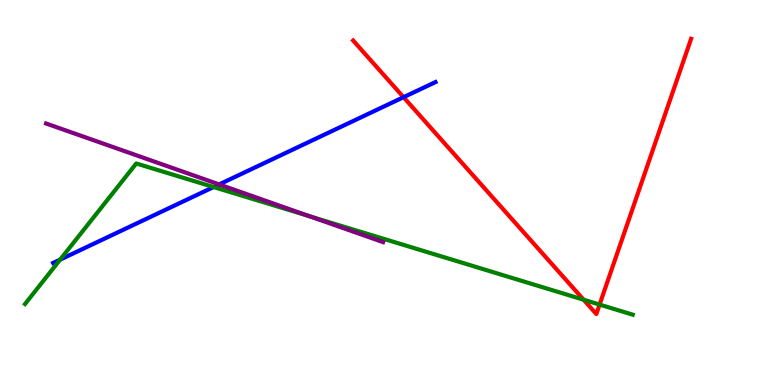[{'lines': ['blue', 'red'], 'intersections': [{'x': 5.21, 'y': 7.48}]}, {'lines': ['green', 'red'], 'intersections': [{'x': 7.53, 'y': 2.22}, {'x': 7.74, 'y': 2.09}]}, {'lines': ['purple', 'red'], 'intersections': []}, {'lines': ['blue', 'green'], 'intersections': [{'x': 0.776, 'y': 3.26}, {'x': 2.76, 'y': 5.14}]}, {'lines': ['blue', 'purple'], 'intersections': [{'x': 2.83, 'y': 5.21}]}, {'lines': ['green', 'purple'], 'intersections': [{'x': 4.0, 'y': 4.38}]}]